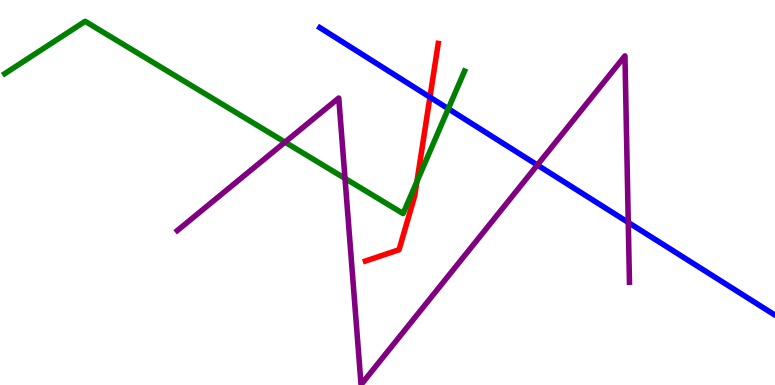[{'lines': ['blue', 'red'], 'intersections': [{'x': 5.55, 'y': 7.48}]}, {'lines': ['green', 'red'], 'intersections': [{'x': 5.38, 'y': 5.29}]}, {'lines': ['purple', 'red'], 'intersections': []}, {'lines': ['blue', 'green'], 'intersections': [{'x': 5.78, 'y': 7.17}]}, {'lines': ['blue', 'purple'], 'intersections': [{'x': 6.93, 'y': 5.71}, {'x': 8.11, 'y': 4.22}]}, {'lines': ['green', 'purple'], 'intersections': [{'x': 3.68, 'y': 6.31}, {'x': 4.45, 'y': 5.37}]}]